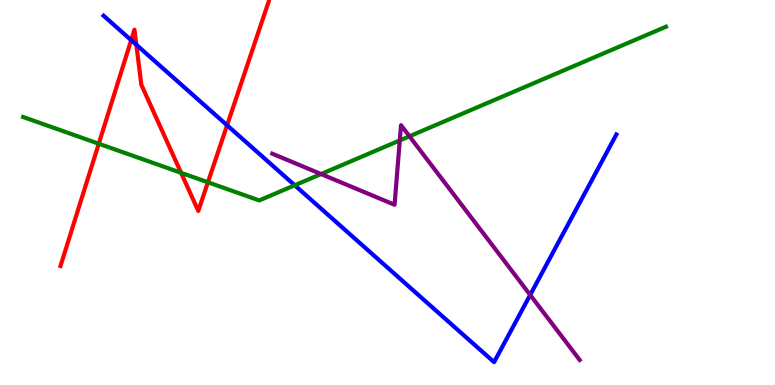[{'lines': ['blue', 'red'], 'intersections': [{'x': 1.69, 'y': 8.96}, {'x': 1.76, 'y': 8.84}, {'x': 2.93, 'y': 6.75}]}, {'lines': ['green', 'red'], 'intersections': [{'x': 1.27, 'y': 6.27}, {'x': 2.34, 'y': 5.51}, {'x': 2.68, 'y': 5.27}]}, {'lines': ['purple', 'red'], 'intersections': []}, {'lines': ['blue', 'green'], 'intersections': [{'x': 3.8, 'y': 5.19}]}, {'lines': ['blue', 'purple'], 'intersections': [{'x': 6.84, 'y': 2.34}]}, {'lines': ['green', 'purple'], 'intersections': [{'x': 4.14, 'y': 5.48}, {'x': 5.16, 'y': 6.35}, {'x': 5.28, 'y': 6.46}]}]